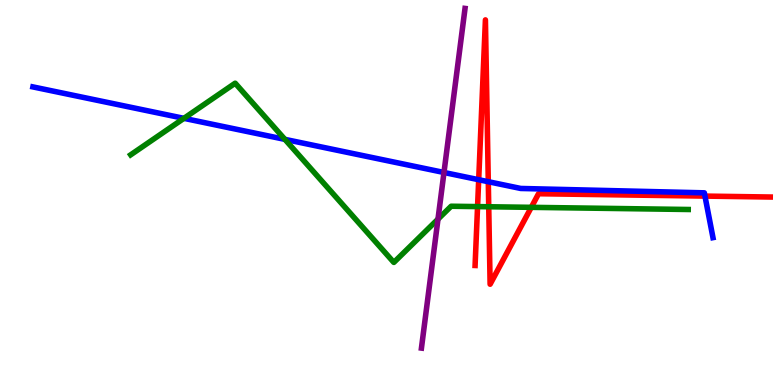[{'lines': ['blue', 'red'], 'intersections': [{'x': 6.18, 'y': 5.33}, {'x': 6.3, 'y': 5.28}, {'x': 9.1, 'y': 4.91}]}, {'lines': ['green', 'red'], 'intersections': [{'x': 6.16, 'y': 4.63}, {'x': 6.31, 'y': 4.63}, {'x': 6.86, 'y': 4.61}]}, {'lines': ['purple', 'red'], 'intersections': []}, {'lines': ['blue', 'green'], 'intersections': [{'x': 2.37, 'y': 6.93}, {'x': 3.68, 'y': 6.38}]}, {'lines': ['blue', 'purple'], 'intersections': [{'x': 5.73, 'y': 5.52}]}, {'lines': ['green', 'purple'], 'intersections': [{'x': 5.65, 'y': 4.31}]}]